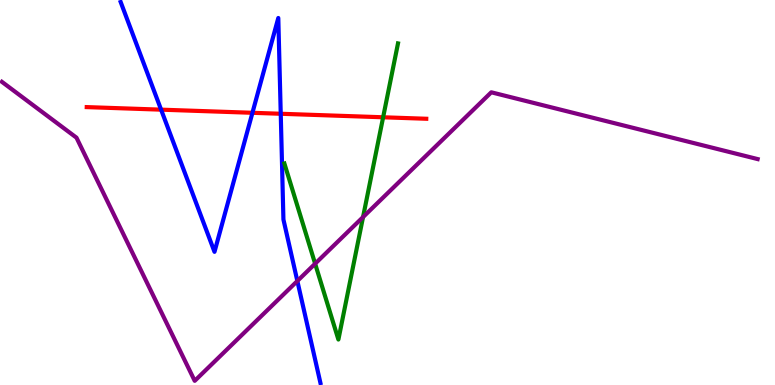[{'lines': ['blue', 'red'], 'intersections': [{'x': 2.08, 'y': 7.15}, {'x': 3.26, 'y': 7.07}, {'x': 3.62, 'y': 7.05}]}, {'lines': ['green', 'red'], 'intersections': [{'x': 4.94, 'y': 6.95}]}, {'lines': ['purple', 'red'], 'intersections': []}, {'lines': ['blue', 'green'], 'intersections': []}, {'lines': ['blue', 'purple'], 'intersections': [{'x': 3.84, 'y': 2.7}]}, {'lines': ['green', 'purple'], 'intersections': [{'x': 4.07, 'y': 3.15}, {'x': 4.68, 'y': 4.36}]}]